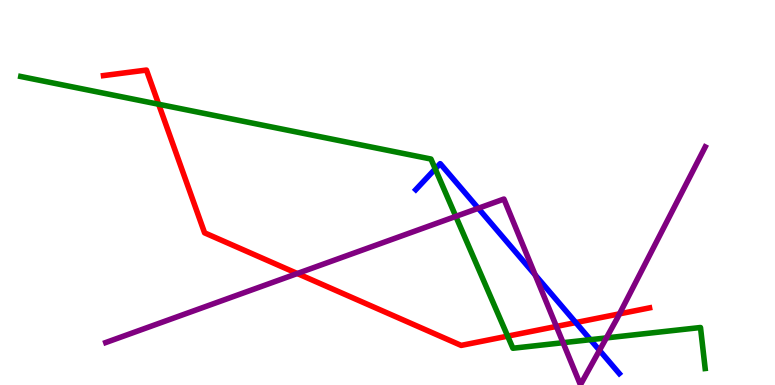[{'lines': ['blue', 'red'], 'intersections': [{'x': 7.43, 'y': 1.62}]}, {'lines': ['green', 'red'], 'intersections': [{'x': 2.05, 'y': 7.29}, {'x': 6.55, 'y': 1.27}]}, {'lines': ['purple', 'red'], 'intersections': [{'x': 3.84, 'y': 2.9}, {'x': 7.18, 'y': 1.52}, {'x': 7.99, 'y': 1.85}]}, {'lines': ['blue', 'green'], 'intersections': [{'x': 5.62, 'y': 5.61}, {'x': 7.62, 'y': 1.18}]}, {'lines': ['blue', 'purple'], 'intersections': [{'x': 6.17, 'y': 4.59}, {'x': 6.91, 'y': 2.86}, {'x': 7.74, 'y': 0.9}]}, {'lines': ['green', 'purple'], 'intersections': [{'x': 5.88, 'y': 4.38}, {'x': 7.27, 'y': 1.1}, {'x': 7.82, 'y': 1.22}]}]